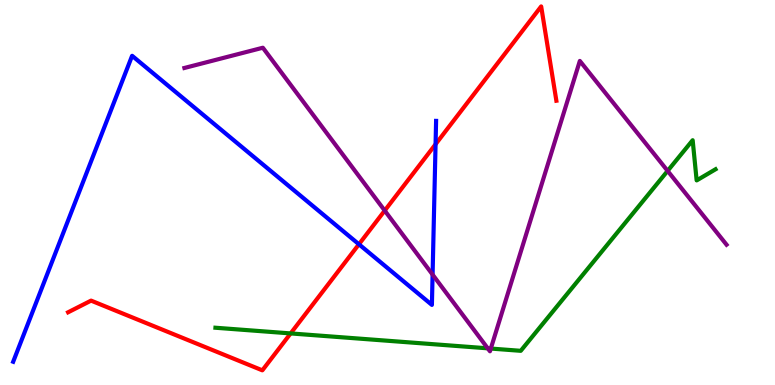[{'lines': ['blue', 'red'], 'intersections': [{'x': 4.63, 'y': 3.66}, {'x': 5.62, 'y': 6.25}]}, {'lines': ['green', 'red'], 'intersections': [{'x': 3.75, 'y': 1.34}]}, {'lines': ['purple', 'red'], 'intersections': [{'x': 4.96, 'y': 4.53}]}, {'lines': ['blue', 'green'], 'intersections': []}, {'lines': ['blue', 'purple'], 'intersections': [{'x': 5.58, 'y': 2.87}]}, {'lines': ['green', 'purple'], 'intersections': [{'x': 6.29, 'y': 0.953}, {'x': 6.33, 'y': 0.947}, {'x': 8.61, 'y': 5.56}]}]